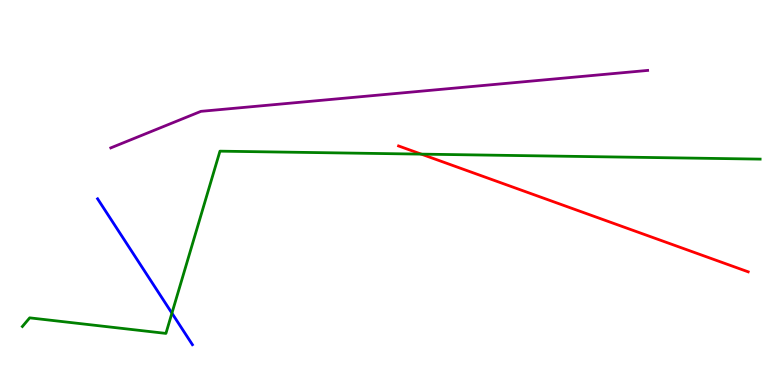[{'lines': ['blue', 'red'], 'intersections': []}, {'lines': ['green', 'red'], 'intersections': [{'x': 5.44, 'y': 6.0}]}, {'lines': ['purple', 'red'], 'intersections': []}, {'lines': ['blue', 'green'], 'intersections': [{'x': 2.22, 'y': 1.87}]}, {'lines': ['blue', 'purple'], 'intersections': []}, {'lines': ['green', 'purple'], 'intersections': []}]